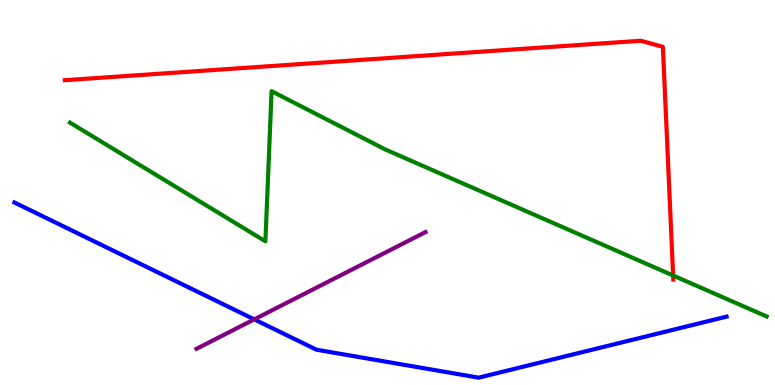[{'lines': ['blue', 'red'], 'intersections': []}, {'lines': ['green', 'red'], 'intersections': [{'x': 8.69, 'y': 2.84}]}, {'lines': ['purple', 'red'], 'intersections': []}, {'lines': ['blue', 'green'], 'intersections': []}, {'lines': ['blue', 'purple'], 'intersections': [{'x': 3.28, 'y': 1.7}]}, {'lines': ['green', 'purple'], 'intersections': []}]